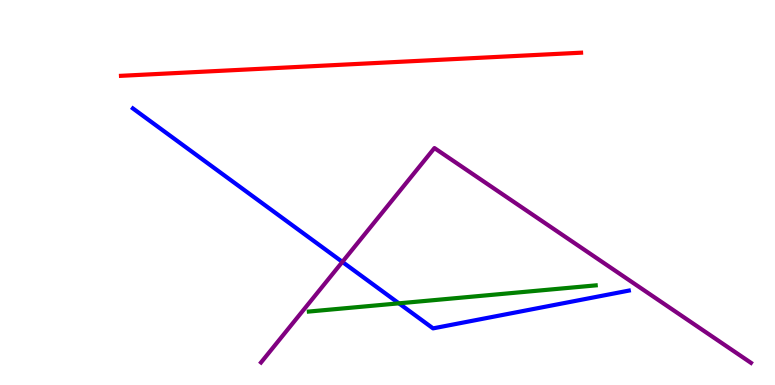[{'lines': ['blue', 'red'], 'intersections': []}, {'lines': ['green', 'red'], 'intersections': []}, {'lines': ['purple', 'red'], 'intersections': []}, {'lines': ['blue', 'green'], 'intersections': [{'x': 5.15, 'y': 2.12}]}, {'lines': ['blue', 'purple'], 'intersections': [{'x': 4.42, 'y': 3.2}]}, {'lines': ['green', 'purple'], 'intersections': []}]